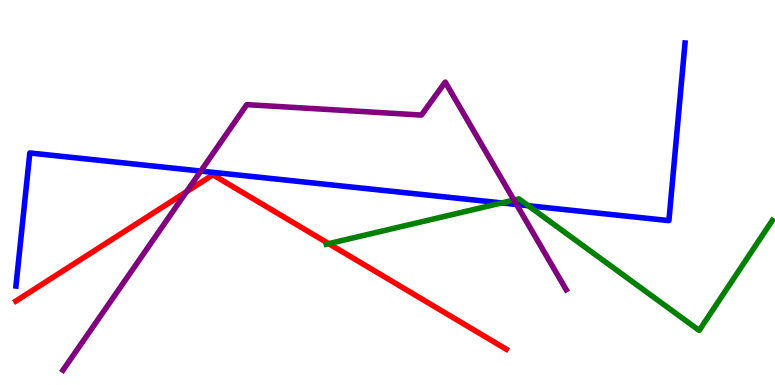[{'lines': ['blue', 'red'], 'intersections': []}, {'lines': ['green', 'red'], 'intersections': [{'x': 4.24, 'y': 3.67}]}, {'lines': ['purple', 'red'], 'intersections': [{'x': 2.41, 'y': 5.02}]}, {'lines': ['blue', 'green'], 'intersections': [{'x': 6.47, 'y': 4.73}, {'x': 6.82, 'y': 4.66}]}, {'lines': ['blue', 'purple'], 'intersections': [{'x': 2.59, 'y': 5.56}, {'x': 6.67, 'y': 4.69}]}, {'lines': ['green', 'purple'], 'intersections': [{'x': 6.63, 'y': 4.8}]}]